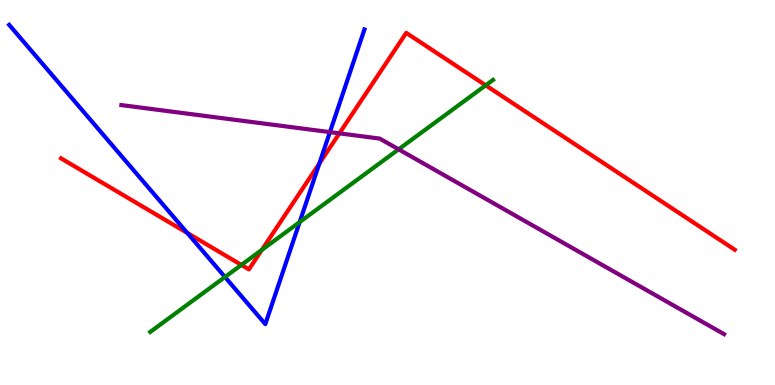[{'lines': ['blue', 'red'], 'intersections': [{'x': 2.42, 'y': 3.95}, {'x': 4.12, 'y': 5.76}]}, {'lines': ['green', 'red'], 'intersections': [{'x': 3.11, 'y': 3.12}, {'x': 3.38, 'y': 3.51}, {'x': 6.27, 'y': 7.78}]}, {'lines': ['purple', 'red'], 'intersections': [{'x': 4.38, 'y': 6.54}]}, {'lines': ['blue', 'green'], 'intersections': [{'x': 2.9, 'y': 2.81}, {'x': 3.87, 'y': 4.23}]}, {'lines': ['blue', 'purple'], 'intersections': [{'x': 4.26, 'y': 6.57}]}, {'lines': ['green', 'purple'], 'intersections': [{'x': 5.14, 'y': 6.12}]}]